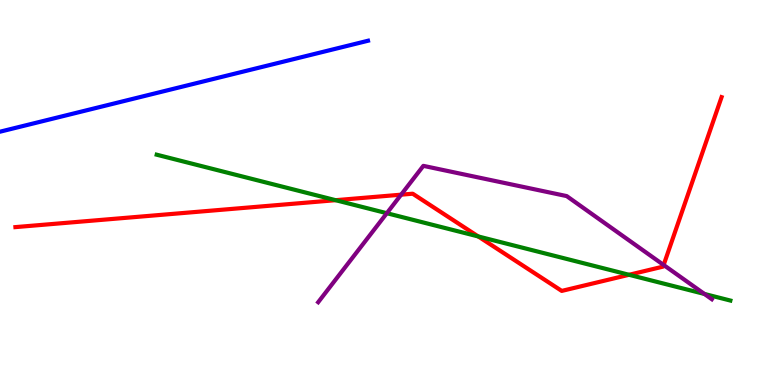[{'lines': ['blue', 'red'], 'intersections': []}, {'lines': ['green', 'red'], 'intersections': [{'x': 4.33, 'y': 4.8}, {'x': 6.17, 'y': 3.86}, {'x': 8.12, 'y': 2.86}]}, {'lines': ['purple', 'red'], 'intersections': [{'x': 5.18, 'y': 4.94}, {'x': 8.56, 'y': 3.12}]}, {'lines': ['blue', 'green'], 'intersections': []}, {'lines': ['blue', 'purple'], 'intersections': []}, {'lines': ['green', 'purple'], 'intersections': [{'x': 4.99, 'y': 4.46}, {'x': 9.09, 'y': 2.36}]}]